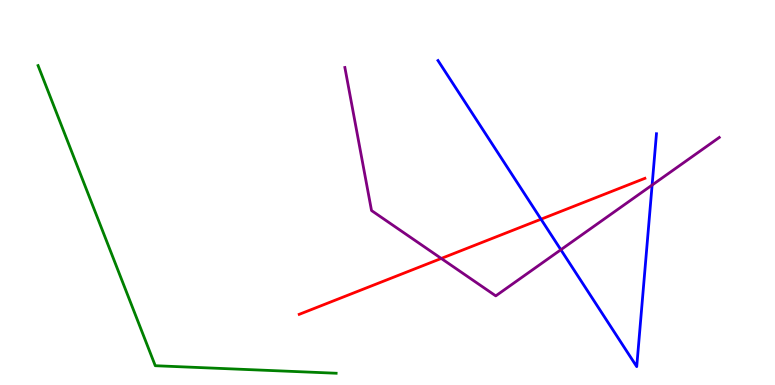[{'lines': ['blue', 'red'], 'intersections': [{'x': 6.98, 'y': 4.31}]}, {'lines': ['green', 'red'], 'intersections': []}, {'lines': ['purple', 'red'], 'intersections': [{'x': 5.69, 'y': 3.29}]}, {'lines': ['blue', 'green'], 'intersections': []}, {'lines': ['blue', 'purple'], 'intersections': [{'x': 7.24, 'y': 3.51}, {'x': 8.41, 'y': 5.19}]}, {'lines': ['green', 'purple'], 'intersections': []}]